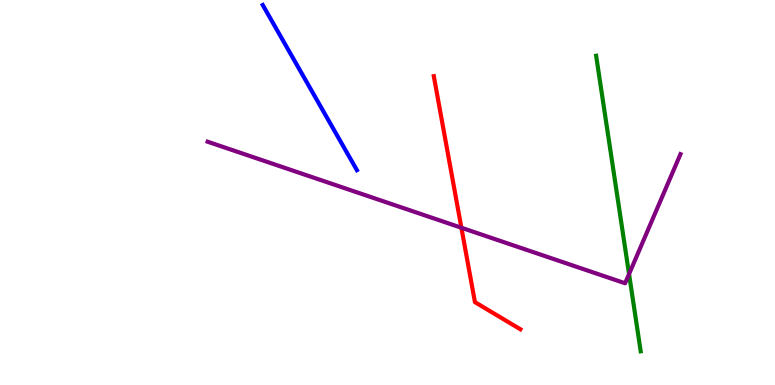[{'lines': ['blue', 'red'], 'intersections': []}, {'lines': ['green', 'red'], 'intersections': []}, {'lines': ['purple', 'red'], 'intersections': [{'x': 5.95, 'y': 4.08}]}, {'lines': ['blue', 'green'], 'intersections': []}, {'lines': ['blue', 'purple'], 'intersections': []}, {'lines': ['green', 'purple'], 'intersections': [{'x': 8.12, 'y': 2.88}]}]